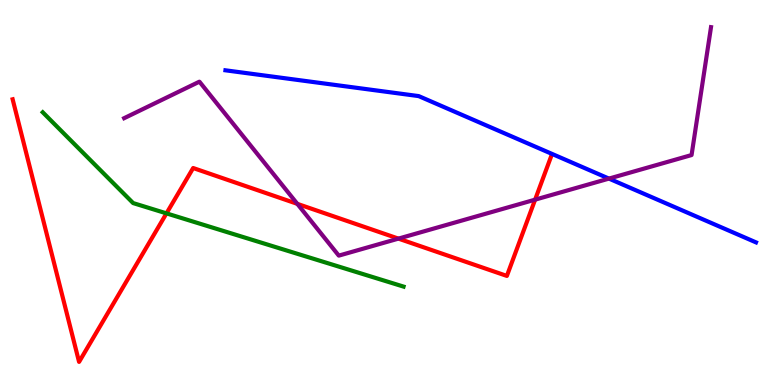[{'lines': ['blue', 'red'], 'intersections': []}, {'lines': ['green', 'red'], 'intersections': [{'x': 2.15, 'y': 4.46}]}, {'lines': ['purple', 'red'], 'intersections': [{'x': 3.84, 'y': 4.71}, {'x': 5.14, 'y': 3.8}, {'x': 6.9, 'y': 4.81}]}, {'lines': ['blue', 'green'], 'intersections': []}, {'lines': ['blue', 'purple'], 'intersections': [{'x': 7.86, 'y': 5.36}]}, {'lines': ['green', 'purple'], 'intersections': []}]